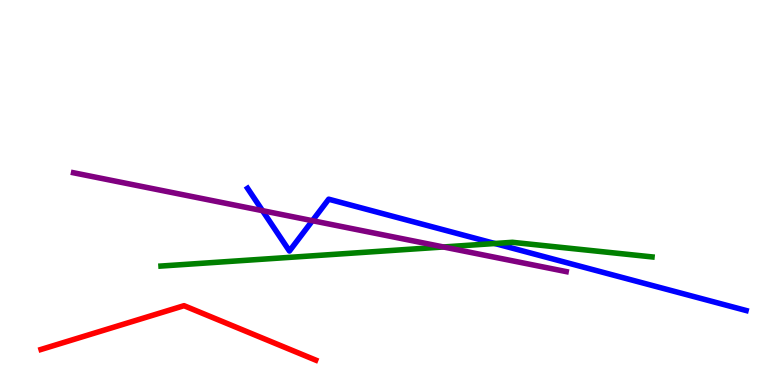[{'lines': ['blue', 'red'], 'intersections': []}, {'lines': ['green', 'red'], 'intersections': []}, {'lines': ['purple', 'red'], 'intersections': []}, {'lines': ['blue', 'green'], 'intersections': [{'x': 6.38, 'y': 3.68}]}, {'lines': ['blue', 'purple'], 'intersections': [{'x': 3.39, 'y': 4.53}, {'x': 4.03, 'y': 4.27}]}, {'lines': ['green', 'purple'], 'intersections': [{'x': 5.72, 'y': 3.59}]}]